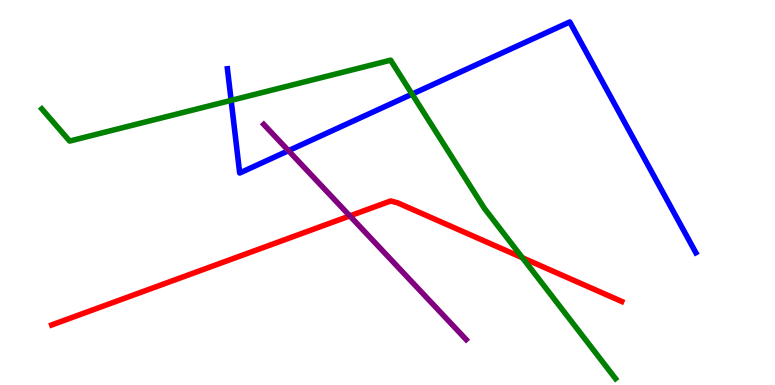[{'lines': ['blue', 'red'], 'intersections': []}, {'lines': ['green', 'red'], 'intersections': [{'x': 6.74, 'y': 3.31}]}, {'lines': ['purple', 'red'], 'intersections': [{'x': 4.51, 'y': 4.39}]}, {'lines': ['blue', 'green'], 'intersections': [{'x': 2.98, 'y': 7.39}, {'x': 5.32, 'y': 7.56}]}, {'lines': ['blue', 'purple'], 'intersections': [{'x': 3.72, 'y': 6.09}]}, {'lines': ['green', 'purple'], 'intersections': []}]